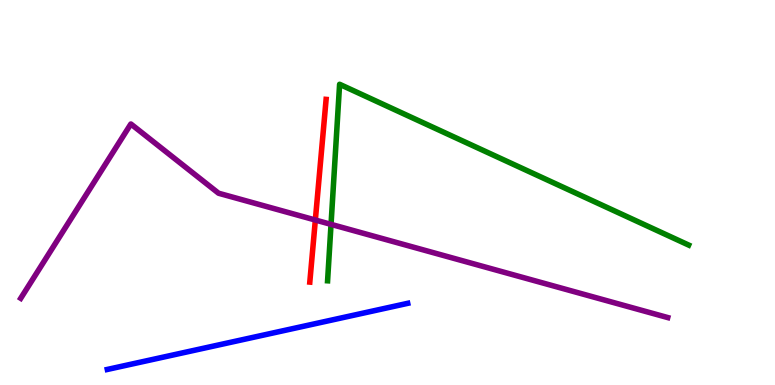[{'lines': ['blue', 'red'], 'intersections': []}, {'lines': ['green', 'red'], 'intersections': []}, {'lines': ['purple', 'red'], 'intersections': [{'x': 4.07, 'y': 4.29}]}, {'lines': ['blue', 'green'], 'intersections': []}, {'lines': ['blue', 'purple'], 'intersections': []}, {'lines': ['green', 'purple'], 'intersections': [{'x': 4.27, 'y': 4.17}]}]